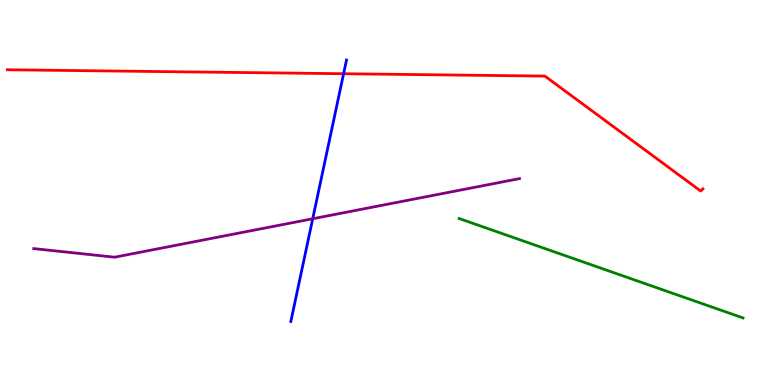[{'lines': ['blue', 'red'], 'intersections': [{'x': 4.43, 'y': 8.09}]}, {'lines': ['green', 'red'], 'intersections': []}, {'lines': ['purple', 'red'], 'intersections': []}, {'lines': ['blue', 'green'], 'intersections': []}, {'lines': ['blue', 'purple'], 'intersections': [{'x': 4.03, 'y': 4.32}]}, {'lines': ['green', 'purple'], 'intersections': []}]